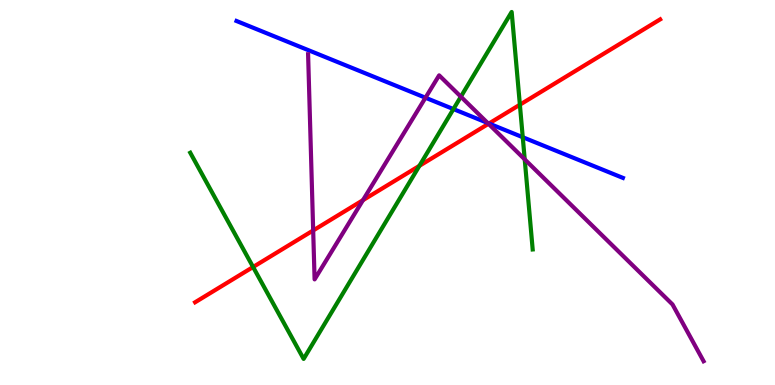[{'lines': ['blue', 'red'], 'intersections': [{'x': 6.31, 'y': 6.79}]}, {'lines': ['green', 'red'], 'intersections': [{'x': 3.27, 'y': 3.06}, {'x': 5.41, 'y': 5.69}, {'x': 6.71, 'y': 7.28}]}, {'lines': ['purple', 'red'], 'intersections': [{'x': 4.04, 'y': 4.01}, {'x': 4.68, 'y': 4.8}, {'x': 6.3, 'y': 6.78}]}, {'lines': ['blue', 'green'], 'intersections': [{'x': 5.85, 'y': 7.17}, {'x': 6.75, 'y': 6.44}]}, {'lines': ['blue', 'purple'], 'intersections': [{'x': 5.49, 'y': 7.46}, {'x': 6.29, 'y': 6.81}]}, {'lines': ['green', 'purple'], 'intersections': [{'x': 5.95, 'y': 7.49}, {'x': 6.77, 'y': 5.86}]}]